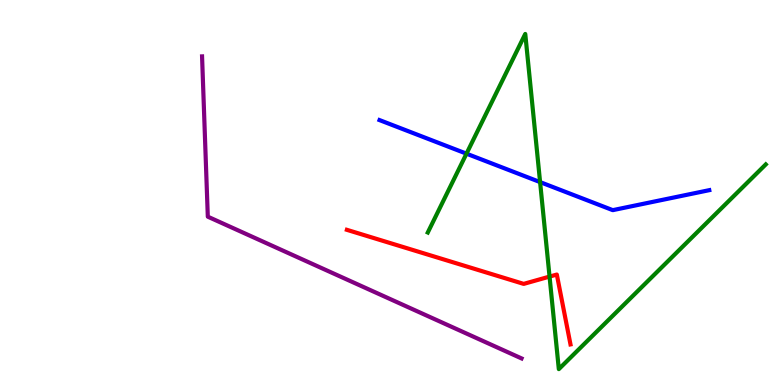[{'lines': ['blue', 'red'], 'intersections': []}, {'lines': ['green', 'red'], 'intersections': [{'x': 7.09, 'y': 2.82}]}, {'lines': ['purple', 'red'], 'intersections': []}, {'lines': ['blue', 'green'], 'intersections': [{'x': 6.02, 'y': 6.01}, {'x': 6.97, 'y': 5.27}]}, {'lines': ['blue', 'purple'], 'intersections': []}, {'lines': ['green', 'purple'], 'intersections': []}]